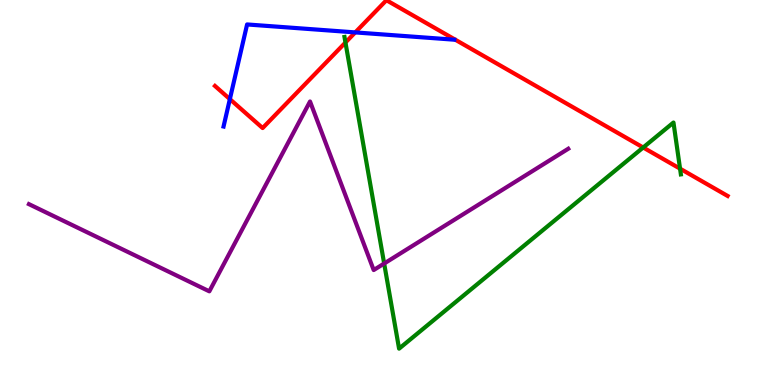[{'lines': ['blue', 'red'], 'intersections': [{'x': 2.97, 'y': 7.43}, {'x': 4.58, 'y': 9.16}]}, {'lines': ['green', 'red'], 'intersections': [{'x': 4.46, 'y': 8.9}, {'x': 8.3, 'y': 6.17}, {'x': 8.77, 'y': 5.62}]}, {'lines': ['purple', 'red'], 'intersections': []}, {'lines': ['blue', 'green'], 'intersections': []}, {'lines': ['blue', 'purple'], 'intersections': []}, {'lines': ['green', 'purple'], 'intersections': [{'x': 4.96, 'y': 3.16}]}]